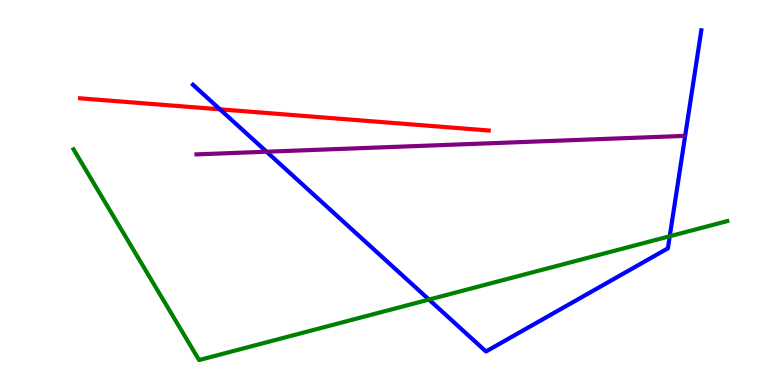[{'lines': ['blue', 'red'], 'intersections': [{'x': 2.84, 'y': 7.16}]}, {'lines': ['green', 'red'], 'intersections': []}, {'lines': ['purple', 'red'], 'intersections': []}, {'lines': ['blue', 'green'], 'intersections': [{'x': 5.54, 'y': 2.22}, {'x': 8.64, 'y': 3.86}]}, {'lines': ['blue', 'purple'], 'intersections': [{'x': 3.44, 'y': 6.06}]}, {'lines': ['green', 'purple'], 'intersections': []}]